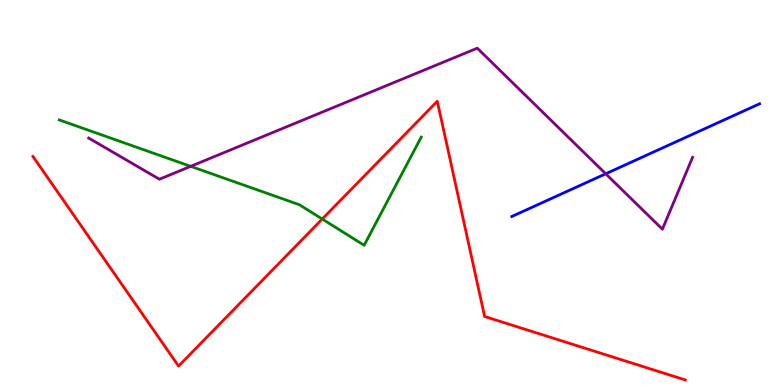[{'lines': ['blue', 'red'], 'intersections': []}, {'lines': ['green', 'red'], 'intersections': [{'x': 4.16, 'y': 4.31}]}, {'lines': ['purple', 'red'], 'intersections': []}, {'lines': ['blue', 'green'], 'intersections': []}, {'lines': ['blue', 'purple'], 'intersections': [{'x': 7.82, 'y': 5.49}]}, {'lines': ['green', 'purple'], 'intersections': [{'x': 2.46, 'y': 5.68}]}]